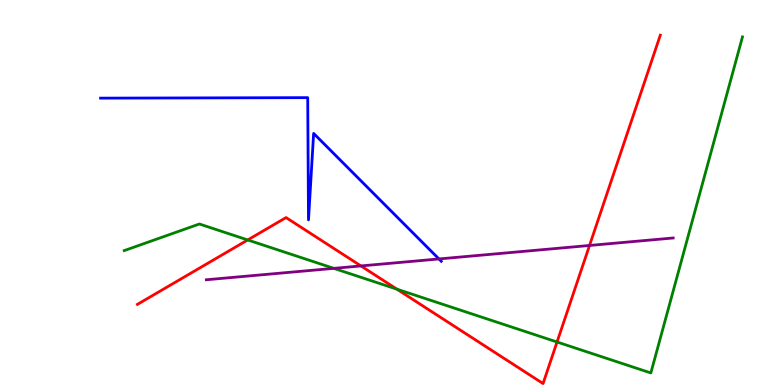[{'lines': ['blue', 'red'], 'intersections': []}, {'lines': ['green', 'red'], 'intersections': [{'x': 3.2, 'y': 3.77}, {'x': 5.12, 'y': 2.49}, {'x': 7.19, 'y': 1.12}]}, {'lines': ['purple', 'red'], 'intersections': [{'x': 4.66, 'y': 3.09}, {'x': 7.61, 'y': 3.62}]}, {'lines': ['blue', 'green'], 'intersections': []}, {'lines': ['blue', 'purple'], 'intersections': [{'x': 5.66, 'y': 3.27}]}, {'lines': ['green', 'purple'], 'intersections': [{'x': 4.31, 'y': 3.03}]}]